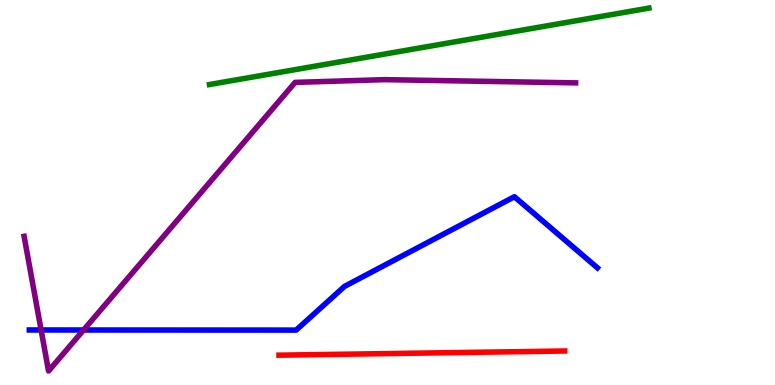[{'lines': ['blue', 'red'], 'intersections': []}, {'lines': ['green', 'red'], 'intersections': []}, {'lines': ['purple', 'red'], 'intersections': []}, {'lines': ['blue', 'green'], 'intersections': []}, {'lines': ['blue', 'purple'], 'intersections': [{'x': 0.53, 'y': 1.43}, {'x': 1.08, 'y': 1.43}]}, {'lines': ['green', 'purple'], 'intersections': []}]